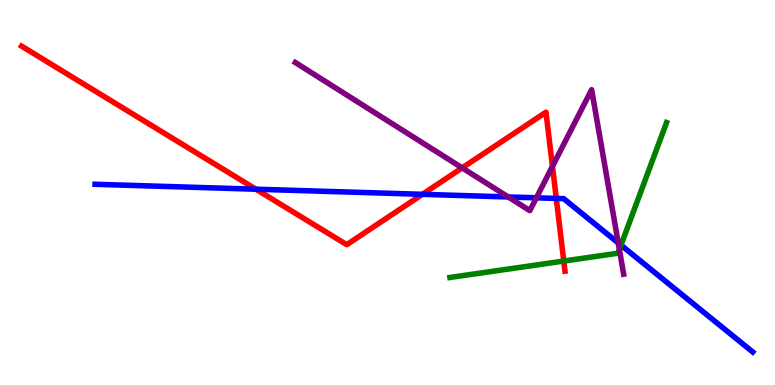[{'lines': ['blue', 'red'], 'intersections': [{'x': 3.3, 'y': 5.09}, {'x': 5.45, 'y': 4.95}, {'x': 7.18, 'y': 4.85}]}, {'lines': ['green', 'red'], 'intersections': [{'x': 7.27, 'y': 3.22}]}, {'lines': ['purple', 'red'], 'intersections': [{'x': 5.96, 'y': 5.64}, {'x': 7.13, 'y': 5.68}]}, {'lines': ['blue', 'green'], 'intersections': [{'x': 8.01, 'y': 3.63}]}, {'lines': ['blue', 'purple'], 'intersections': [{'x': 6.56, 'y': 4.88}, {'x': 6.92, 'y': 4.86}, {'x': 7.98, 'y': 3.69}]}, {'lines': ['green', 'purple'], 'intersections': [{'x': 7.99, 'y': 3.52}]}]